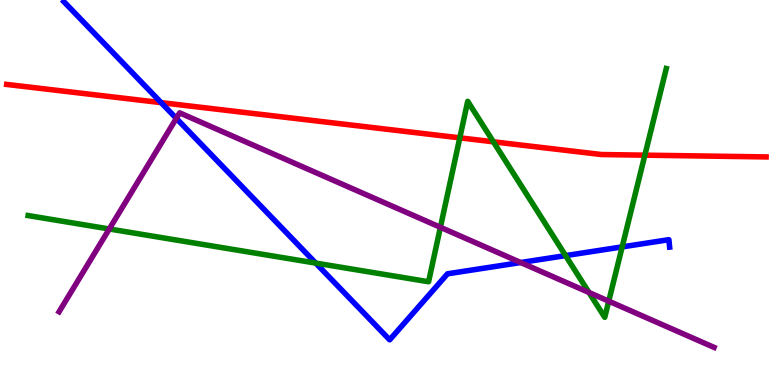[{'lines': ['blue', 'red'], 'intersections': [{'x': 2.08, 'y': 7.33}]}, {'lines': ['green', 'red'], 'intersections': [{'x': 5.93, 'y': 6.42}, {'x': 6.37, 'y': 6.32}, {'x': 8.32, 'y': 5.97}]}, {'lines': ['purple', 'red'], 'intersections': []}, {'lines': ['blue', 'green'], 'intersections': [{'x': 4.07, 'y': 3.17}, {'x': 7.3, 'y': 3.36}, {'x': 8.03, 'y': 3.59}]}, {'lines': ['blue', 'purple'], 'intersections': [{'x': 2.28, 'y': 6.93}, {'x': 6.72, 'y': 3.18}]}, {'lines': ['green', 'purple'], 'intersections': [{'x': 1.41, 'y': 4.05}, {'x': 5.68, 'y': 4.1}, {'x': 7.6, 'y': 2.4}, {'x': 7.85, 'y': 2.18}]}]